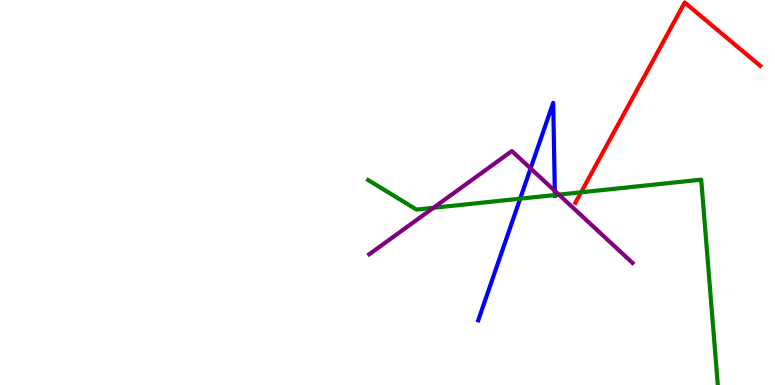[{'lines': ['blue', 'red'], 'intersections': []}, {'lines': ['green', 'red'], 'intersections': [{'x': 7.5, 'y': 5.01}]}, {'lines': ['purple', 'red'], 'intersections': []}, {'lines': ['blue', 'green'], 'intersections': [{'x': 6.71, 'y': 4.84}, {'x': 7.16, 'y': 4.93}]}, {'lines': ['blue', 'purple'], 'intersections': [{'x': 6.85, 'y': 5.63}, {'x': 7.16, 'y': 5.04}]}, {'lines': ['green', 'purple'], 'intersections': [{'x': 5.59, 'y': 4.6}, {'x': 7.21, 'y': 4.94}]}]